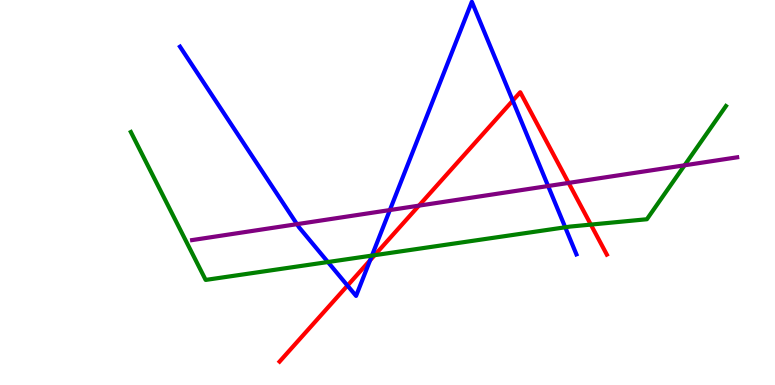[{'lines': ['blue', 'red'], 'intersections': [{'x': 4.48, 'y': 2.58}, {'x': 4.78, 'y': 3.24}, {'x': 6.62, 'y': 7.39}]}, {'lines': ['green', 'red'], 'intersections': [{'x': 4.83, 'y': 3.37}, {'x': 7.62, 'y': 4.17}]}, {'lines': ['purple', 'red'], 'intersections': [{'x': 5.41, 'y': 4.66}, {'x': 7.34, 'y': 5.25}]}, {'lines': ['blue', 'green'], 'intersections': [{'x': 4.23, 'y': 3.19}, {'x': 4.8, 'y': 3.36}, {'x': 7.29, 'y': 4.1}]}, {'lines': ['blue', 'purple'], 'intersections': [{'x': 3.83, 'y': 4.18}, {'x': 5.03, 'y': 4.54}, {'x': 7.07, 'y': 5.17}]}, {'lines': ['green', 'purple'], 'intersections': [{'x': 8.83, 'y': 5.71}]}]